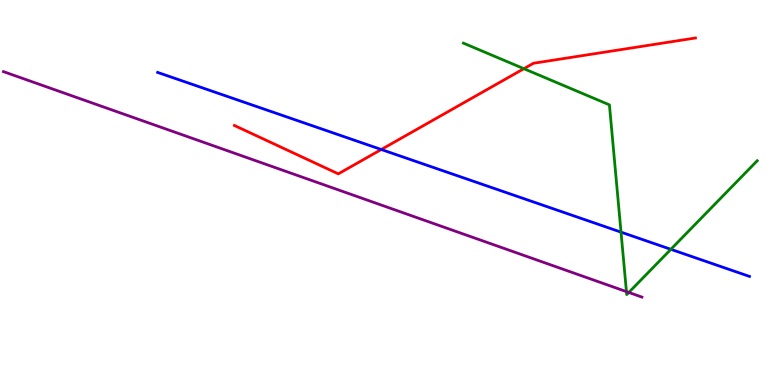[{'lines': ['blue', 'red'], 'intersections': [{'x': 4.92, 'y': 6.12}]}, {'lines': ['green', 'red'], 'intersections': [{'x': 6.76, 'y': 8.22}]}, {'lines': ['purple', 'red'], 'intersections': []}, {'lines': ['blue', 'green'], 'intersections': [{'x': 8.01, 'y': 3.97}, {'x': 8.66, 'y': 3.52}]}, {'lines': ['blue', 'purple'], 'intersections': []}, {'lines': ['green', 'purple'], 'intersections': [{'x': 8.08, 'y': 2.43}, {'x': 8.11, 'y': 2.4}]}]